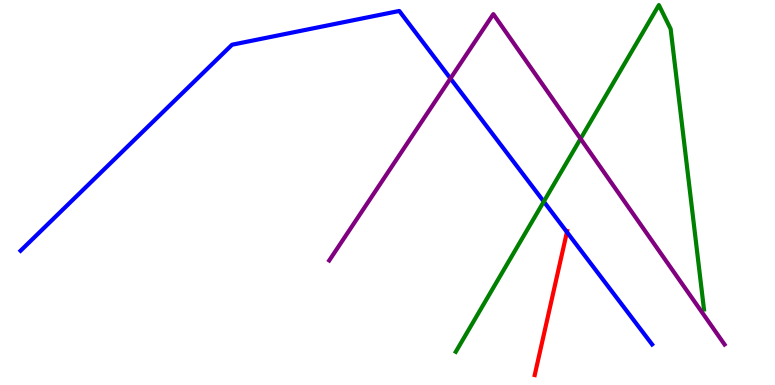[{'lines': ['blue', 'red'], 'intersections': [{'x': 7.32, 'y': 3.97}]}, {'lines': ['green', 'red'], 'intersections': []}, {'lines': ['purple', 'red'], 'intersections': []}, {'lines': ['blue', 'green'], 'intersections': [{'x': 7.02, 'y': 4.76}]}, {'lines': ['blue', 'purple'], 'intersections': [{'x': 5.81, 'y': 7.96}]}, {'lines': ['green', 'purple'], 'intersections': [{'x': 7.49, 'y': 6.4}]}]